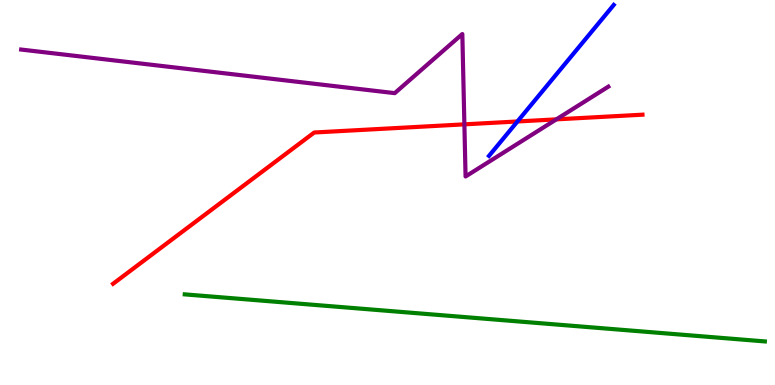[{'lines': ['blue', 'red'], 'intersections': [{'x': 6.68, 'y': 6.84}]}, {'lines': ['green', 'red'], 'intersections': []}, {'lines': ['purple', 'red'], 'intersections': [{'x': 5.99, 'y': 6.77}, {'x': 7.18, 'y': 6.9}]}, {'lines': ['blue', 'green'], 'intersections': []}, {'lines': ['blue', 'purple'], 'intersections': []}, {'lines': ['green', 'purple'], 'intersections': []}]